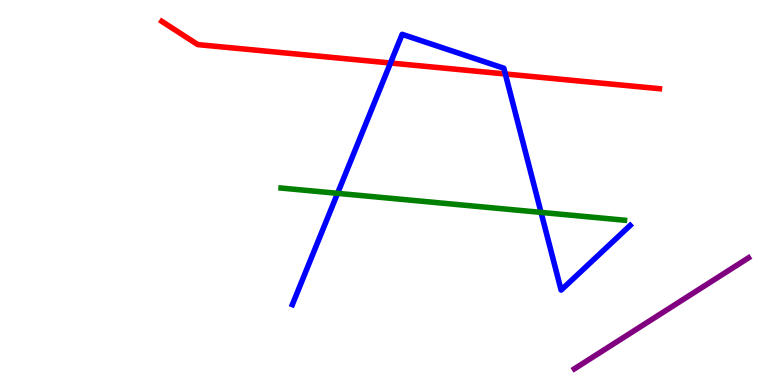[{'lines': ['blue', 'red'], 'intersections': [{'x': 5.04, 'y': 8.36}, {'x': 6.52, 'y': 8.08}]}, {'lines': ['green', 'red'], 'intersections': []}, {'lines': ['purple', 'red'], 'intersections': []}, {'lines': ['blue', 'green'], 'intersections': [{'x': 4.36, 'y': 4.98}, {'x': 6.98, 'y': 4.48}]}, {'lines': ['blue', 'purple'], 'intersections': []}, {'lines': ['green', 'purple'], 'intersections': []}]